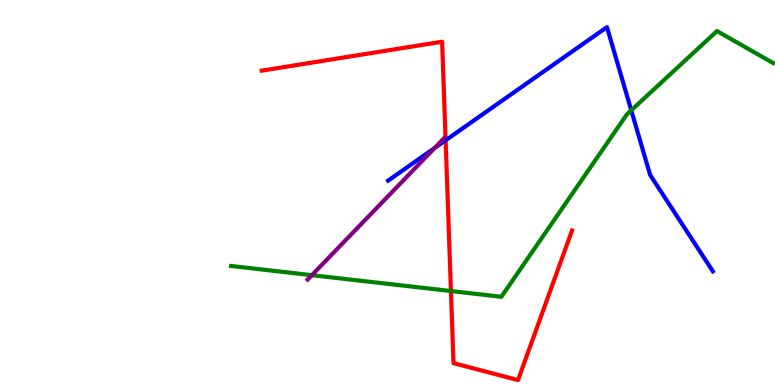[{'lines': ['blue', 'red'], 'intersections': [{'x': 5.75, 'y': 6.36}]}, {'lines': ['green', 'red'], 'intersections': [{'x': 5.82, 'y': 2.44}]}, {'lines': ['purple', 'red'], 'intersections': []}, {'lines': ['blue', 'green'], 'intersections': [{'x': 8.15, 'y': 7.13}]}, {'lines': ['blue', 'purple'], 'intersections': [{'x': 5.61, 'y': 6.16}]}, {'lines': ['green', 'purple'], 'intersections': [{'x': 4.02, 'y': 2.85}]}]